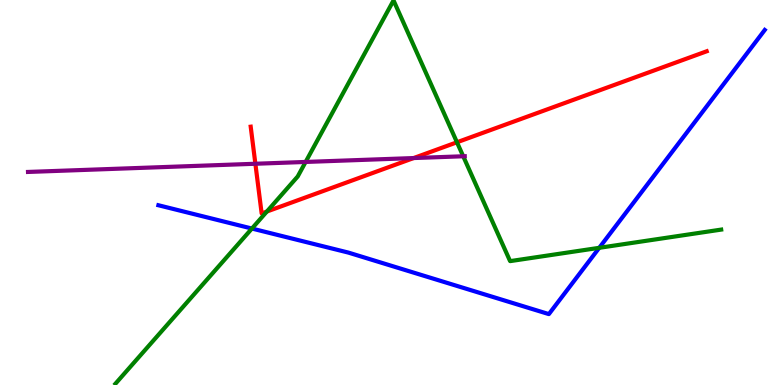[{'lines': ['blue', 'red'], 'intersections': []}, {'lines': ['green', 'red'], 'intersections': [{'x': 3.44, 'y': 4.51}, {'x': 5.9, 'y': 6.3}]}, {'lines': ['purple', 'red'], 'intersections': [{'x': 3.3, 'y': 5.75}, {'x': 5.34, 'y': 5.89}]}, {'lines': ['blue', 'green'], 'intersections': [{'x': 3.25, 'y': 4.06}, {'x': 7.73, 'y': 3.56}]}, {'lines': ['blue', 'purple'], 'intersections': []}, {'lines': ['green', 'purple'], 'intersections': [{'x': 3.94, 'y': 5.79}, {'x': 5.98, 'y': 5.94}]}]